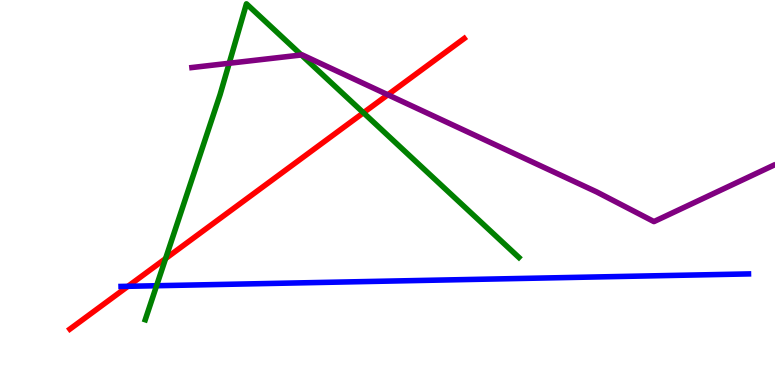[{'lines': ['blue', 'red'], 'intersections': [{'x': 1.65, 'y': 2.56}]}, {'lines': ['green', 'red'], 'intersections': [{'x': 2.14, 'y': 3.28}, {'x': 4.69, 'y': 7.07}]}, {'lines': ['purple', 'red'], 'intersections': [{'x': 5.0, 'y': 7.54}]}, {'lines': ['blue', 'green'], 'intersections': [{'x': 2.02, 'y': 2.58}]}, {'lines': ['blue', 'purple'], 'intersections': []}, {'lines': ['green', 'purple'], 'intersections': [{'x': 2.96, 'y': 8.36}, {'x': 3.89, 'y': 8.57}]}]